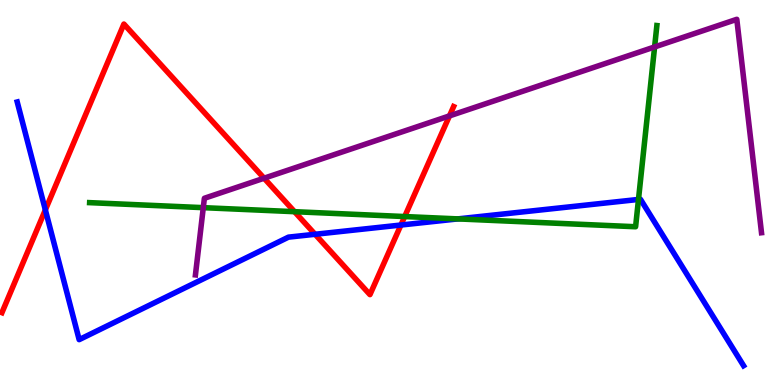[{'lines': ['blue', 'red'], 'intersections': [{'x': 0.585, 'y': 4.55}, {'x': 4.07, 'y': 3.91}, {'x': 5.17, 'y': 4.16}]}, {'lines': ['green', 'red'], 'intersections': [{'x': 3.8, 'y': 4.5}, {'x': 5.22, 'y': 4.38}]}, {'lines': ['purple', 'red'], 'intersections': [{'x': 3.41, 'y': 5.37}, {'x': 5.8, 'y': 6.99}]}, {'lines': ['blue', 'green'], 'intersections': [{'x': 5.91, 'y': 4.31}, {'x': 8.24, 'y': 4.82}]}, {'lines': ['blue', 'purple'], 'intersections': []}, {'lines': ['green', 'purple'], 'intersections': [{'x': 2.62, 'y': 4.61}, {'x': 8.45, 'y': 8.78}]}]